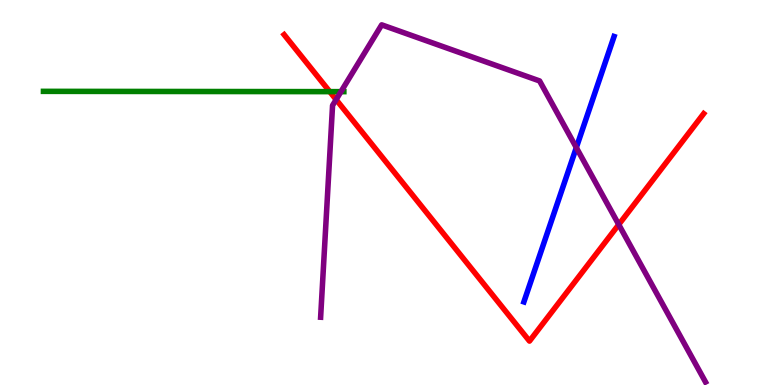[{'lines': ['blue', 'red'], 'intersections': []}, {'lines': ['green', 'red'], 'intersections': [{'x': 4.25, 'y': 7.62}]}, {'lines': ['purple', 'red'], 'intersections': [{'x': 4.34, 'y': 7.41}, {'x': 7.98, 'y': 4.17}]}, {'lines': ['blue', 'green'], 'intersections': []}, {'lines': ['blue', 'purple'], 'intersections': [{'x': 7.44, 'y': 6.17}]}, {'lines': ['green', 'purple'], 'intersections': [{'x': 4.4, 'y': 7.62}]}]